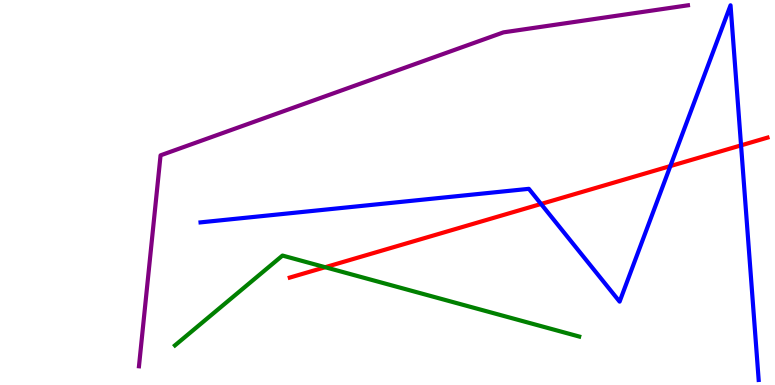[{'lines': ['blue', 'red'], 'intersections': [{'x': 6.98, 'y': 4.7}, {'x': 8.65, 'y': 5.69}, {'x': 9.56, 'y': 6.22}]}, {'lines': ['green', 'red'], 'intersections': [{'x': 4.2, 'y': 3.06}]}, {'lines': ['purple', 'red'], 'intersections': []}, {'lines': ['blue', 'green'], 'intersections': []}, {'lines': ['blue', 'purple'], 'intersections': []}, {'lines': ['green', 'purple'], 'intersections': []}]